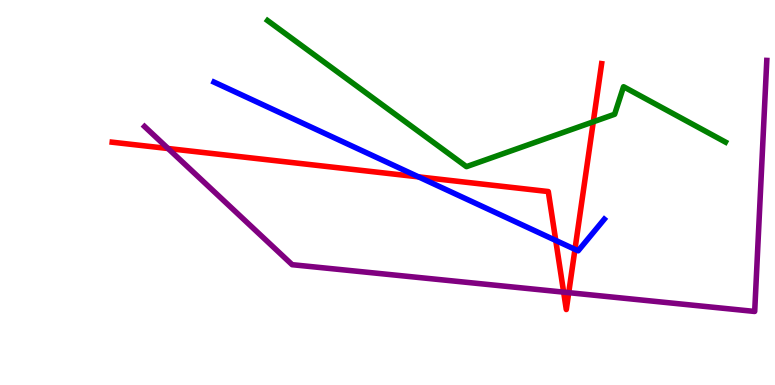[{'lines': ['blue', 'red'], 'intersections': [{'x': 5.4, 'y': 5.41}, {'x': 7.17, 'y': 3.75}, {'x': 7.42, 'y': 3.52}]}, {'lines': ['green', 'red'], 'intersections': [{'x': 7.66, 'y': 6.84}]}, {'lines': ['purple', 'red'], 'intersections': [{'x': 2.17, 'y': 6.14}, {'x': 7.27, 'y': 2.41}, {'x': 7.34, 'y': 2.4}]}, {'lines': ['blue', 'green'], 'intersections': []}, {'lines': ['blue', 'purple'], 'intersections': []}, {'lines': ['green', 'purple'], 'intersections': []}]